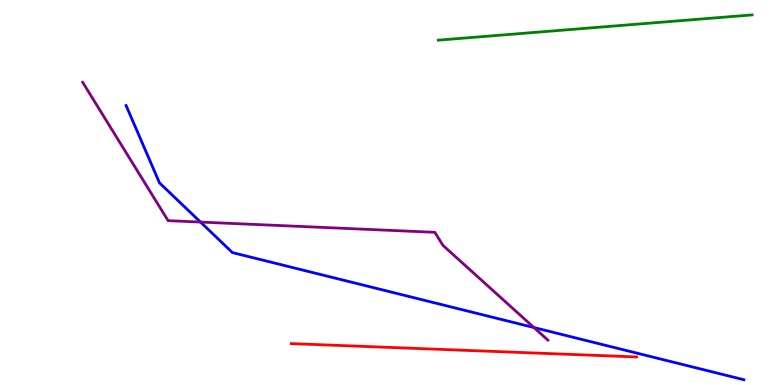[{'lines': ['blue', 'red'], 'intersections': []}, {'lines': ['green', 'red'], 'intersections': []}, {'lines': ['purple', 'red'], 'intersections': []}, {'lines': ['blue', 'green'], 'intersections': []}, {'lines': ['blue', 'purple'], 'intersections': [{'x': 2.59, 'y': 4.23}, {'x': 6.89, 'y': 1.49}]}, {'lines': ['green', 'purple'], 'intersections': []}]